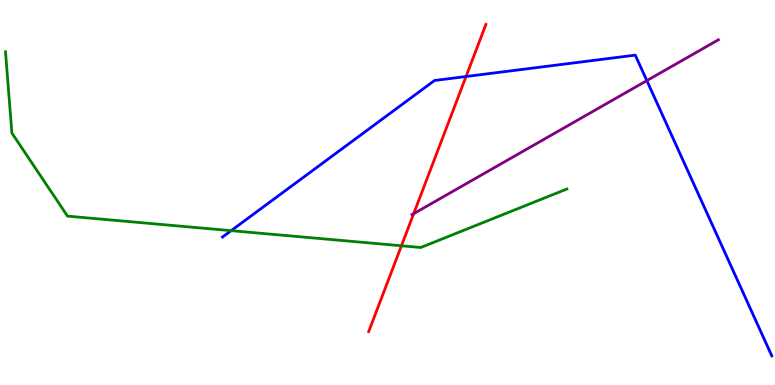[{'lines': ['blue', 'red'], 'intersections': [{'x': 6.01, 'y': 8.01}]}, {'lines': ['green', 'red'], 'intersections': [{'x': 5.18, 'y': 3.62}]}, {'lines': ['purple', 'red'], 'intersections': [{'x': 5.34, 'y': 4.45}]}, {'lines': ['blue', 'green'], 'intersections': [{'x': 2.98, 'y': 4.01}]}, {'lines': ['blue', 'purple'], 'intersections': [{'x': 8.35, 'y': 7.91}]}, {'lines': ['green', 'purple'], 'intersections': []}]